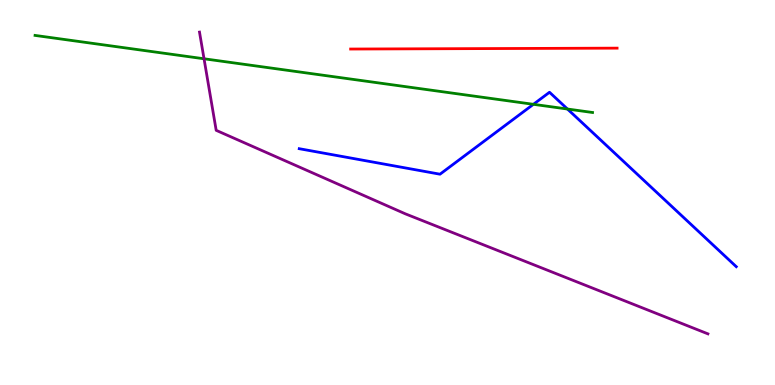[{'lines': ['blue', 'red'], 'intersections': []}, {'lines': ['green', 'red'], 'intersections': []}, {'lines': ['purple', 'red'], 'intersections': []}, {'lines': ['blue', 'green'], 'intersections': [{'x': 6.88, 'y': 7.29}, {'x': 7.32, 'y': 7.17}]}, {'lines': ['blue', 'purple'], 'intersections': []}, {'lines': ['green', 'purple'], 'intersections': [{'x': 2.63, 'y': 8.47}]}]